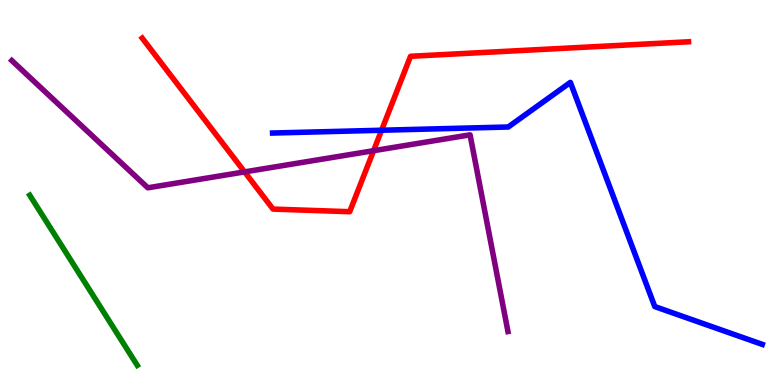[{'lines': ['blue', 'red'], 'intersections': [{'x': 4.92, 'y': 6.62}]}, {'lines': ['green', 'red'], 'intersections': []}, {'lines': ['purple', 'red'], 'intersections': [{'x': 3.16, 'y': 5.54}, {'x': 4.82, 'y': 6.09}]}, {'lines': ['blue', 'green'], 'intersections': []}, {'lines': ['blue', 'purple'], 'intersections': []}, {'lines': ['green', 'purple'], 'intersections': []}]